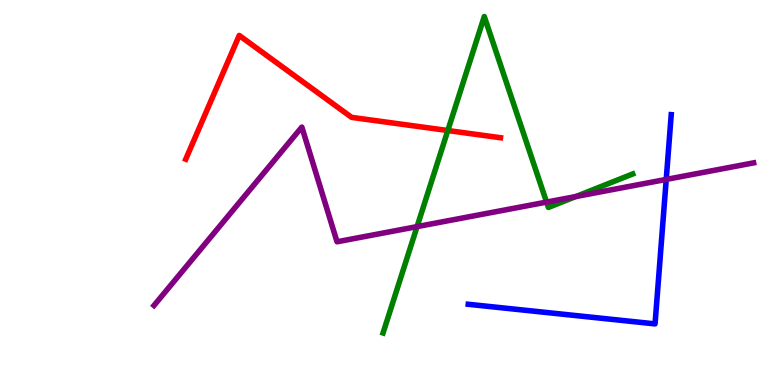[{'lines': ['blue', 'red'], 'intersections': []}, {'lines': ['green', 'red'], 'intersections': [{'x': 5.78, 'y': 6.61}]}, {'lines': ['purple', 'red'], 'intersections': []}, {'lines': ['blue', 'green'], 'intersections': []}, {'lines': ['blue', 'purple'], 'intersections': [{'x': 8.6, 'y': 5.34}]}, {'lines': ['green', 'purple'], 'intersections': [{'x': 5.38, 'y': 4.11}, {'x': 7.05, 'y': 4.75}, {'x': 7.43, 'y': 4.9}]}]